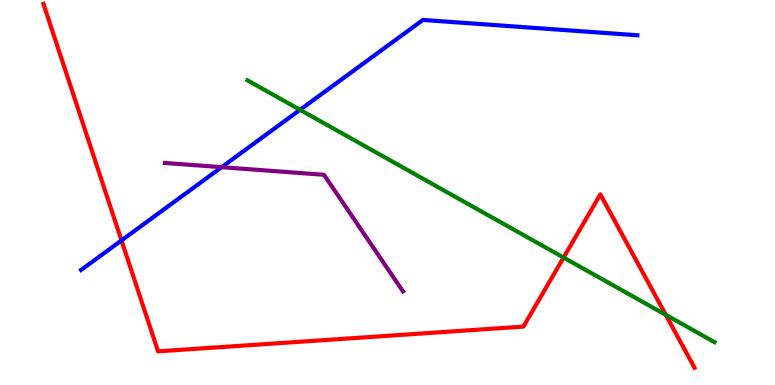[{'lines': ['blue', 'red'], 'intersections': [{'x': 1.57, 'y': 3.76}]}, {'lines': ['green', 'red'], 'intersections': [{'x': 7.27, 'y': 3.31}, {'x': 8.59, 'y': 1.82}]}, {'lines': ['purple', 'red'], 'intersections': []}, {'lines': ['blue', 'green'], 'intersections': [{'x': 3.87, 'y': 7.15}]}, {'lines': ['blue', 'purple'], 'intersections': [{'x': 2.86, 'y': 5.66}]}, {'lines': ['green', 'purple'], 'intersections': []}]